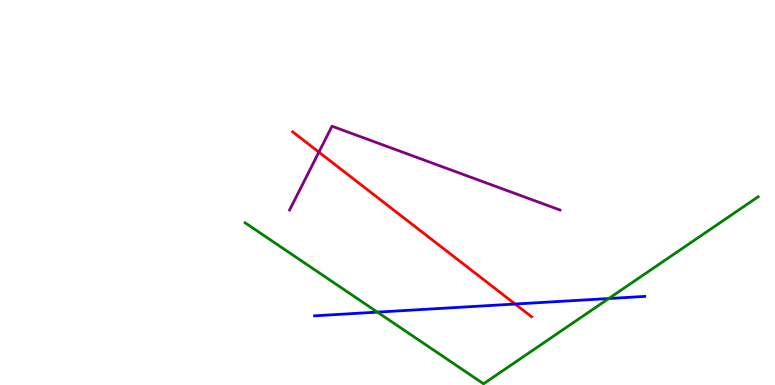[{'lines': ['blue', 'red'], 'intersections': [{'x': 6.65, 'y': 2.1}]}, {'lines': ['green', 'red'], 'intersections': []}, {'lines': ['purple', 'red'], 'intersections': [{'x': 4.11, 'y': 6.05}]}, {'lines': ['blue', 'green'], 'intersections': [{'x': 4.87, 'y': 1.89}, {'x': 7.85, 'y': 2.25}]}, {'lines': ['blue', 'purple'], 'intersections': []}, {'lines': ['green', 'purple'], 'intersections': []}]